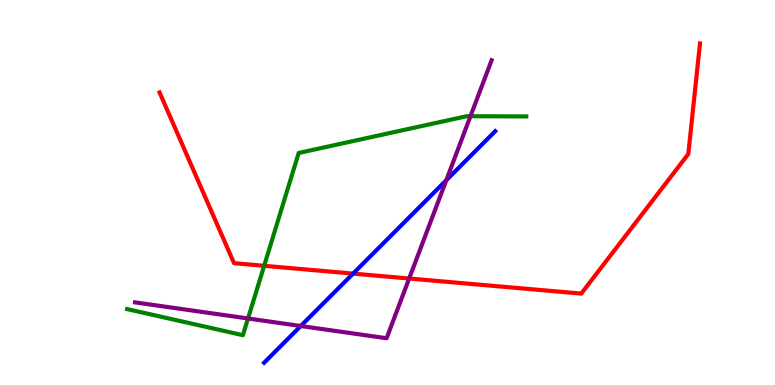[{'lines': ['blue', 'red'], 'intersections': [{'x': 4.56, 'y': 2.89}]}, {'lines': ['green', 'red'], 'intersections': [{'x': 3.41, 'y': 3.1}]}, {'lines': ['purple', 'red'], 'intersections': [{'x': 5.28, 'y': 2.77}]}, {'lines': ['blue', 'green'], 'intersections': []}, {'lines': ['blue', 'purple'], 'intersections': [{'x': 3.88, 'y': 1.53}, {'x': 5.76, 'y': 5.32}]}, {'lines': ['green', 'purple'], 'intersections': [{'x': 3.2, 'y': 1.73}, {'x': 6.07, 'y': 6.98}]}]